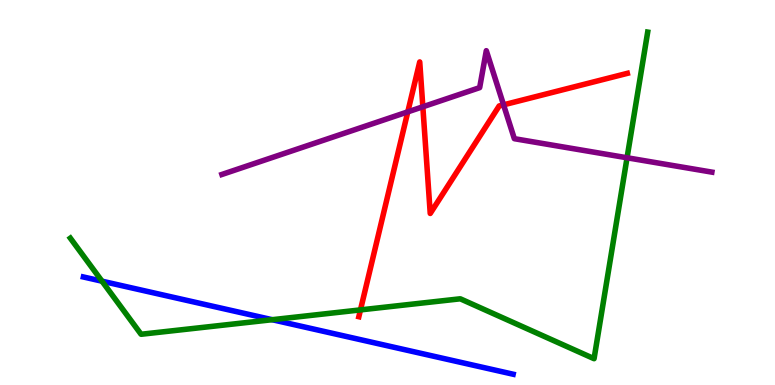[{'lines': ['blue', 'red'], 'intersections': []}, {'lines': ['green', 'red'], 'intersections': [{'x': 4.65, 'y': 1.95}]}, {'lines': ['purple', 'red'], 'intersections': [{'x': 5.26, 'y': 7.09}, {'x': 5.46, 'y': 7.23}, {'x': 6.5, 'y': 7.28}]}, {'lines': ['blue', 'green'], 'intersections': [{'x': 1.32, 'y': 2.7}, {'x': 3.51, 'y': 1.7}]}, {'lines': ['blue', 'purple'], 'intersections': []}, {'lines': ['green', 'purple'], 'intersections': [{'x': 8.09, 'y': 5.9}]}]